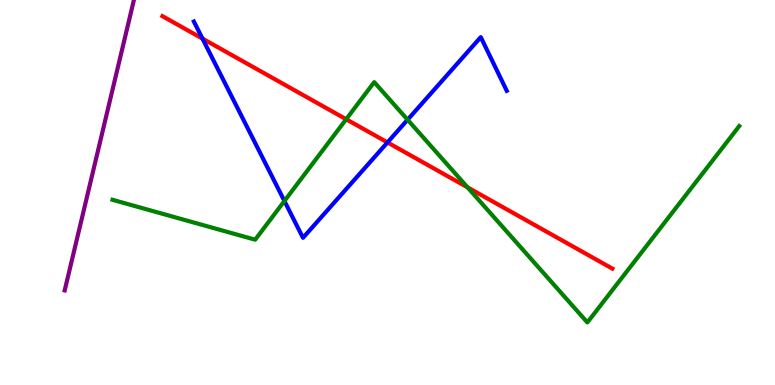[{'lines': ['blue', 'red'], 'intersections': [{'x': 2.61, 'y': 9.0}, {'x': 5.0, 'y': 6.3}]}, {'lines': ['green', 'red'], 'intersections': [{'x': 4.47, 'y': 6.9}, {'x': 6.03, 'y': 5.13}]}, {'lines': ['purple', 'red'], 'intersections': []}, {'lines': ['blue', 'green'], 'intersections': [{'x': 3.67, 'y': 4.78}, {'x': 5.26, 'y': 6.89}]}, {'lines': ['blue', 'purple'], 'intersections': []}, {'lines': ['green', 'purple'], 'intersections': []}]